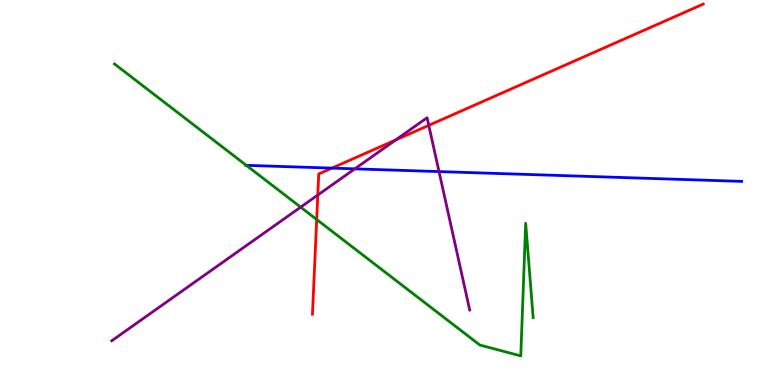[{'lines': ['blue', 'red'], 'intersections': [{'x': 4.28, 'y': 5.63}]}, {'lines': ['green', 'red'], 'intersections': [{'x': 4.09, 'y': 4.3}]}, {'lines': ['purple', 'red'], 'intersections': [{'x': 4.1, 'y': 4.93}, {'x': 5.1, 'y': 6.36}, {'x': 5.53, 'y': 6.74}]}, {'lines': ['blue', 'green'], 'intersections': [{'x': 3.18, 'y': 5.71}]}, {'lines': ['blue', 'purple'], 'intersections': [{'x': 4.58, 'y': 5.61}, {'x': 5.66, 'y': 5.54}]}, {'lines': ['green', 'purple'], 'intersections': [{'x': 3.88, 'y': 4.62}]}]